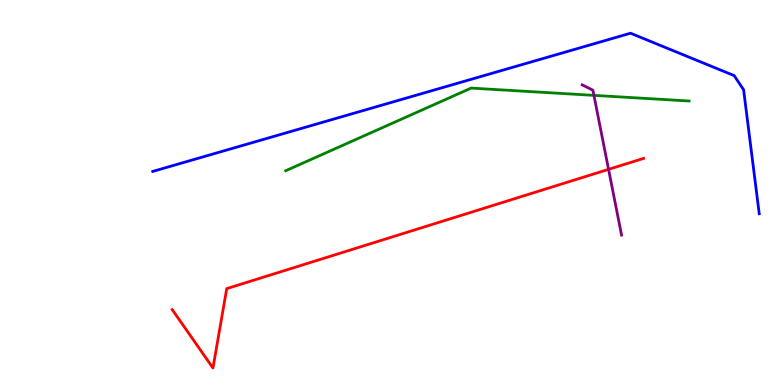[{'lines': ['blue', 'red'], 'intersections': []}, {'lines': ['green', 'red'], 'intersections': []}, {'lines': ['purple', 'red'], 'intersections': [{'x': 7.85, 'y': 5.6}]}, {'lines': ['blue', 'green'], 'intersections': []}, {'lines': ['blue', 'purple'], 'intersections': []}, {'lines': ['green', 'purple'], 'intersections': [{'x': 7.66, 'y': 7.52}]}]